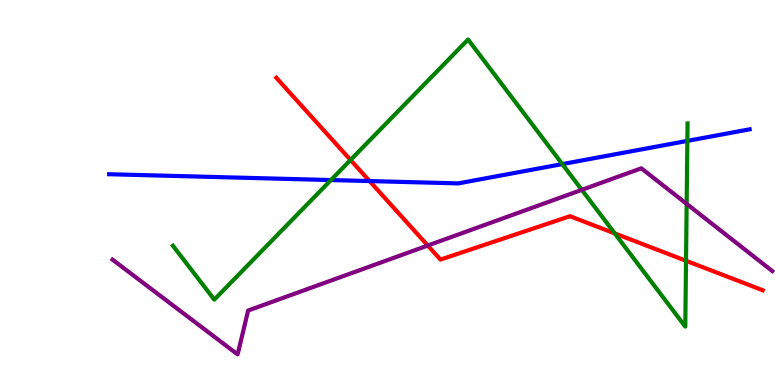[{'lines': ['blue', 'red'], 'intersections': [{'x': 4.77, 'y': 5.3}]}, {'lines': ['green', 'red'], 'intersections': [{'x': 4.52, 'y': 5.84}, {'x': 7.93, 'y': 3.94}, {'x': 8.85, 'y': 3.23}]}, {'lines': ['purple', 'red'], 'intersections': [{'x': 5.52, 'y': 3.62}]}, {'lines': ['blue', 'green'], 'intersections': [{'x': 4.27, 'y': 5.32}, {'x': 7.26, 'y': 5.74}, {'x': 8.87, 'y': 6.34}]}, {'lines': ['blue', 'purple'], 'intersections': []}, {'lines': ['green', 'purple'], 'intersections': [{'x': 7.51, 'y': 5.07}, {'x': 8.86, 'y': 4.7}]}]